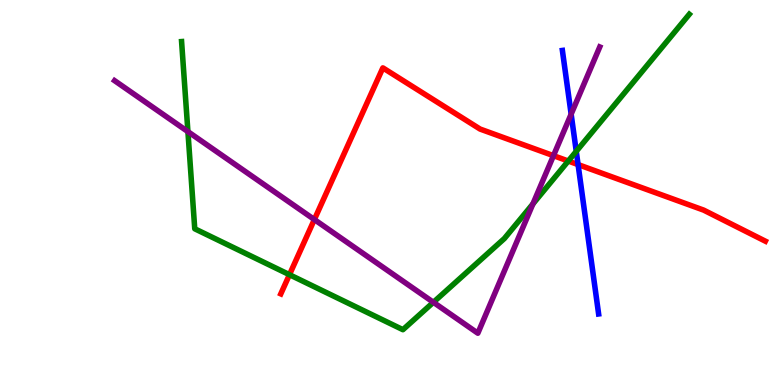[{'lines': ['blue', 'red'], 'intersections': [{'x': 7.46, 'y': 5.73}]}, {'lines': ['green', 'red'], 'intersections': [{'x': 3.73, 'y': 2.87}, {'x': 7.33, 'y': 5.82}]}, {'lines': ['purple', 'red'], 'intersections': [{'x': 4.06, 'y': 4.3}, {'x': 7.14, 'y': 5.96}]}, {'lines': ['blue', 'green'], 'intersections': [{'x': 7.44, 'y': 6.07}]}, {'lines': ['blue', 'purple'], 'intersections': [{'x': 7.37, 'y': 7.04}]}, {'lines': ['green', 'purple'], 'intersections': [{'x': 2.42, 'y': 6.58}, {'x': 5.59, 'y': 2.15}, {'x': 6.88, 'y': 4.7}]}]